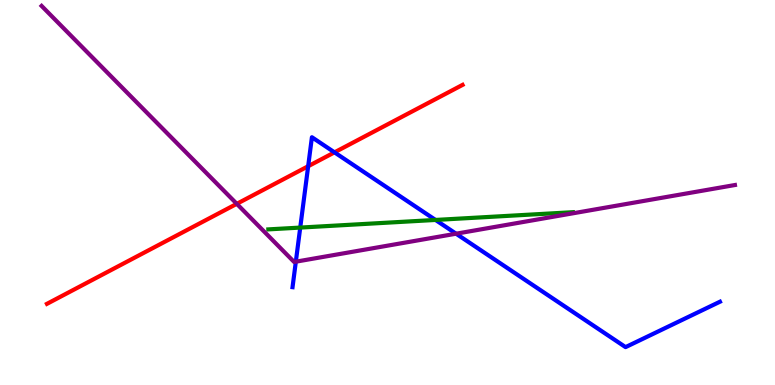[{'lines': ['blue', 'red'], 'intersections': [{'x': 3.98, 'y': 5.68}, {'x': 4.32, 'y': 6.04}]}, {'lines': ['green', 'red'], 'intersections': []}, {'lines': ['purple', 'red'], 'intersections': [{'x': 3.06, 'y': 4.71}]}, {'lines': ['blue', 'green'], 'intersections': [{'x': 3.87, 'y': 4.09}, {'x': 5.62, 'y': 4.29}]}, {'lines': ['blue', 'purple'], 'intersections': [{'x': 3.82, 'y': 3.2}, {'x': 5.88, 'y': 3.93}]}, {'lines': ['green', 'purple'], 'intersections': []}]